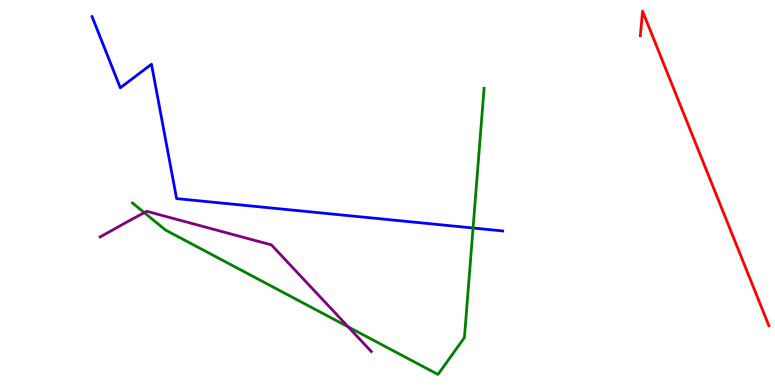[{'lines': ['blue', 'red'], 'intersections': []}, {'lines': ['green', 'red'], 'intersections': []}, {'lines': ['purple', 'red'], 'intersections': []}, {'lines': ['blue', 'green'], 'intersections': [{'x': 6.1, 'y': 4.08}]}, {'lines': ['blue', 'purple'], 'intersections': []}, {'lines': ['green', 'purple'], 'intersections': [{'x': 1.86, 'y': 4.48}, {'x': 4.49, 'y': 1.51}]}]